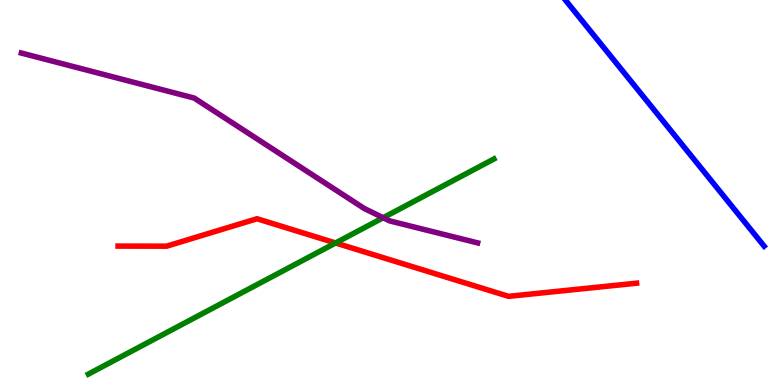[{'lines': ['blue', 'red'], 'intersections': []}, {'lines': ['green', 'red'], 'intersections': [{'x': 4.33, 'y': 3.69}]}, {'lines': ['purple', 'red'], 'intersections': []}, {'lines': ['blue', 'green'], 'intersections': []}, {'lines': ['blue', 'purple'], 'intersections': []}, {'lines': ['green', 'purple'], 'intersections': [{'x': 4.94, 'y': 4.34}]}]